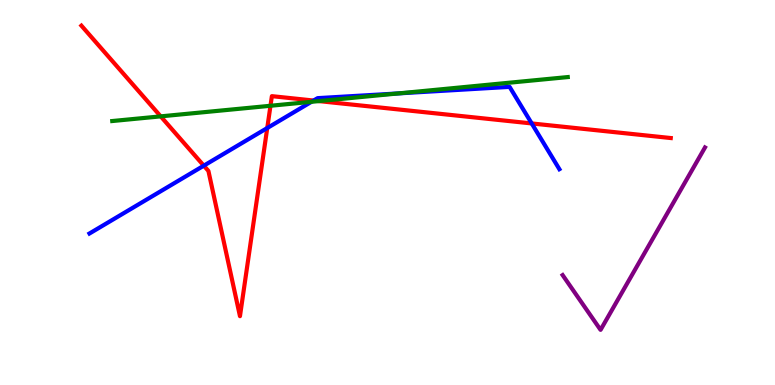[{'lines': ['blue', 'red'], 'intersections': [{'x': 2.63, 'y': 5.7}, {'x': 3.45, 'y': 6.67}, {'x': 4.05, 'y': 7.39}, {'x': 6.86, 'y': 6.79}]}, {'lines': ['green', 'red'], 'intersections': [{'x': 2.07, 'y': 6.98}, {'x': 3.49, 'y': 7.25}, {'x': 4.11, 'y': 7.37}]}, {'lines': ['purple', 'red'], 'intersections': []}, {'lines': ['blue', 'green'], 'intersections': [{'x': 4.02, 'y': 7.36}, {'x': 5.15, 'y': 7.57}]}, {'lines': ['blue', 'purple'], 'intersections': []}, {'lines': ['green', 'purple'], 'intersections': []}]